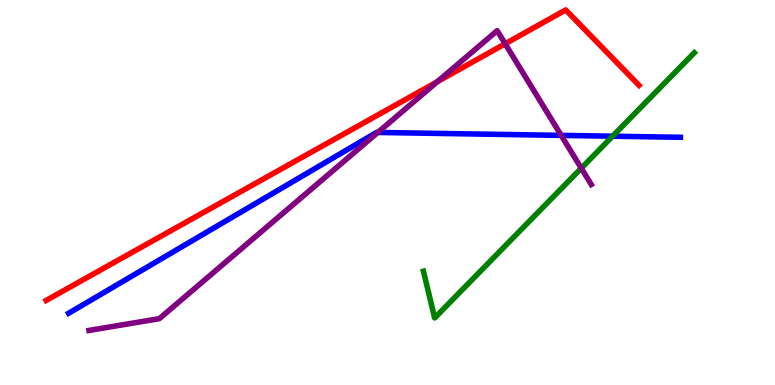[{'lines': ['blue', 'red'], 'intersections': []}, {'lines': ['green', 'red'], 'intersections': []}, {'lines': ['purple', 'red'], 'intersections': [{'x': 5.64, 'y': 7.88}, {'x': 6.52, 'y': 8.86}]}, {'lines': ['blue', 'green'], 'intersections': [{'x': 7.9, 'y': 6.46}]}, {'lines': ['blue', 'purple'], 'intersections': [{'x': 4.87, 'y': 6.56}, {'x': 7.24, 'y': 6.48}]}, {'lines': ['green', 'purple'], 'intersections': [{'x': 7.5, 'y': 5.63}]}]